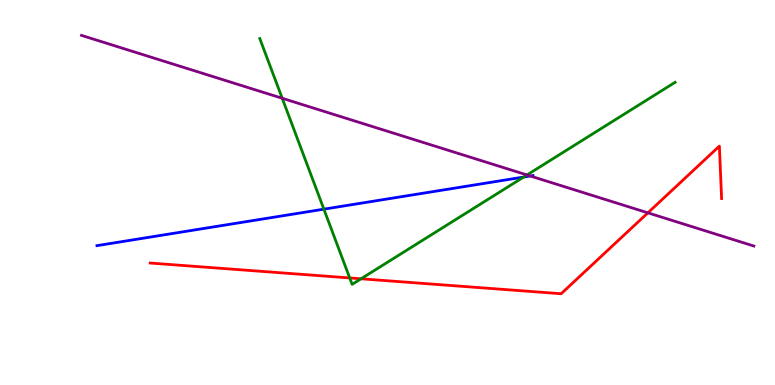[{'lines': ['blue', 'red'], 'intersections': []}, {'lines': ['green', 'red'], 'intersections': [{'x': 4.51, 'y': 2.78}, {'x': 4.66, 'y': 2.76}]}, {'lines': ['purple', 'red'], 'intersections': [{'x': 8.36, 'y': 4.47}]}, {'lines': ['blue', 'green'], 'intersections': [{'x': 4.18, 'y': 4.57}, {'x': 6.76, 'y': 5.4}]}, {'lines': ['blue', 'purple'], 'intersections': [{'x': 6.84, 'y': 5.43}]}, {'lines': ['green', 'purple'], 'intersections': [{'x': 3.64, 'y': 7.45}, {'x': 6.8, 'y': 5.46}]}]